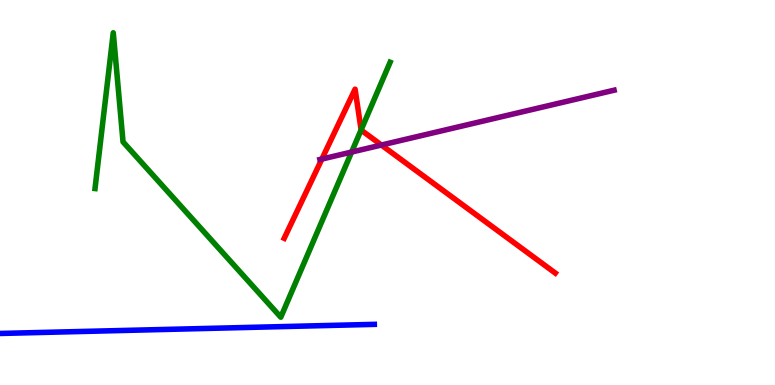[{'lines': ['blue', 'red'], 'intersections': []}, {'lines': ['green', 'red'], 'intersections': [{'x': 4.66, 'y': 6.63}]}, {'lines': ['purple', 'red'], 'intersections': [{'x': 4.15, 'y': 5.87}, {'x': 4.92, 'y': 6.23}]}, {'lines': ['blue', 'green'], 'intersections': []}, {'lines': ['blue', 'purple'], 'intersections': []}, {'lines': ['green', 'purple'], 'intersections': [{'x': 4.54, 'y': 6.05}]}]